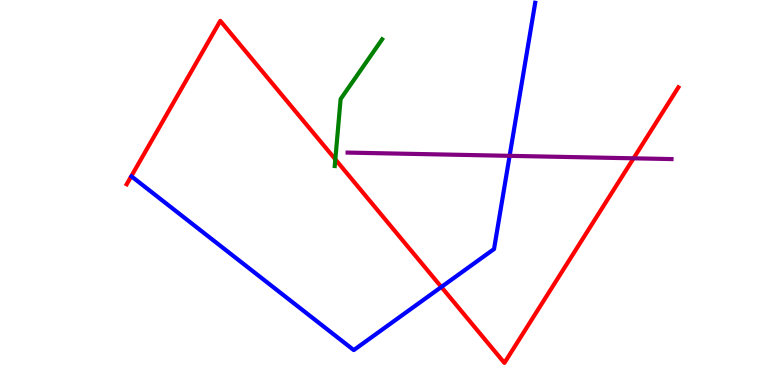[{'lines': ['blue', 'red'], 'intersections': [{'x': 5.69, 'y': 2.55}]}, {'lines': ['green', 'red'], 'intersections': [{'x': 4.33, 'y': 5.86}]}, {'lines': ['purple', 'red'], 'intersections': [{'x': 8.18, 'y': 5.89}]}, {'lines': ['blue', 'green'], 'intersections': []}, {'lines': ['blue', 'purple'], 'intersections': [{'x': 6.58, 'y': 5.95}]}, {'lines': ['green', 'purple'], 'intersections': []}]